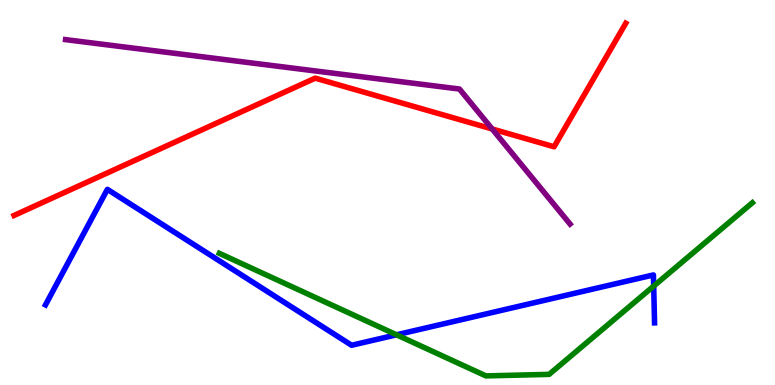[{'lines': ['blue', 'red'], 'intersections': []}, {'lines': ['green', 'red'], 'intersections': []}, {'lines': ['purple', 'red'], 'intersections': [{'x': 6.35, 'y': 6.65}]}, {'lines': ['blue', 'green'], 'intersections': [{'x': 5.12, 'y': 1.3}, {'x': 8.43, 'y': 2.57}]}, {'lines': ['blue', 'purple'], 'intersections': []}, {'lines': ['green', 'purple'], 'intersections': []}]